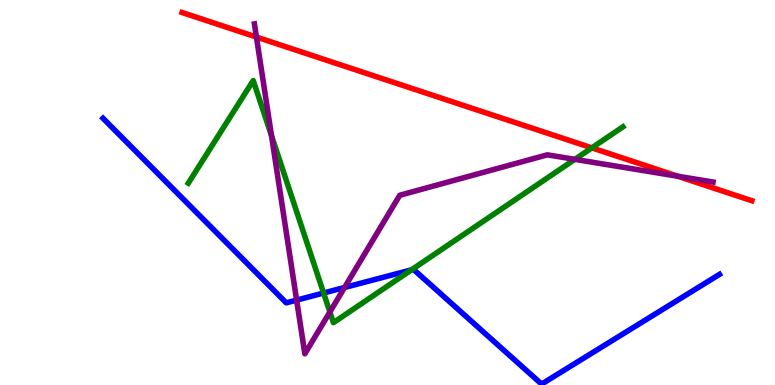[{'lines': ['blue', 'red'], 'intersections': []}, {'lines': ['green', 'red'], 'intersections': [{'x': 7.64, 'y': 6.16}]}, {'lines': ['purple', 'red'], 'intersections': [{'x': 3.31, 'y': 9.04}, {'x': 8.75, 'y': 5.42}]}, {'lines': ['blue', 'green'], 'intersections': [{'x': 4.18, 'y': 2.39}, {'x': 5.31, 'y': 2.99}]}, {'lines': ['blue', 'purple'], 'intersections': [{'x': 3.83, 'y': 2.2}, {'x': 4.45, 'y': 2.53}]}, {'lines': ['green', 'purple'], 'intersections': [{'x': 3.5, 'y': 6.47}, {'x': 4.26, 'y': 1.9}, {'x': 7.42, 'y': 5.86}]}]